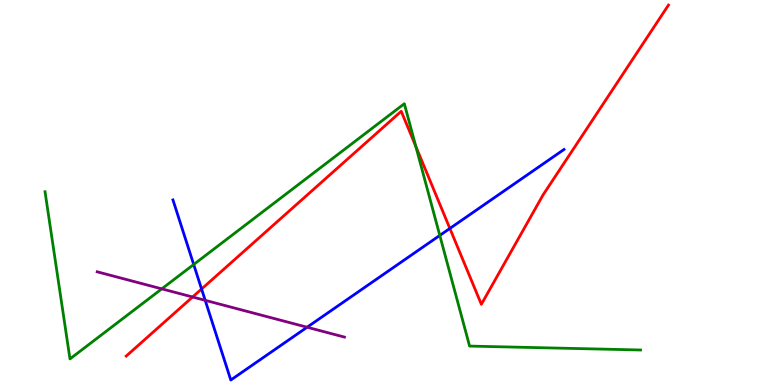[{'lines': ['blue', 'red'], 'intersections': [{'x': 2.6, 'y': 2.49}, {'x': 5.8, 'y': 4.07}]}, {'lines': ['green', 'red'], 'intersections': [{'x': 5.37, 'y': 6.2}]}, {'lines': ['purple', 'red'], 'intersections': [{'x': 2.49, 'y': 2.29}]}, {'lines': ['blue', 'green'], 'intersections': [{'x': 2.5, 'y': 3.13}, {'x': 5.67, 'y': 3.89}]}, {'lines': ['blue', 'purple'], 'intersections': [{'x': 2.65, 'y': 2.2}, {'x': 3.96, 'y': 1.5}]}, {'lines': ['green', 'purple'], 'intersections': [{'x': 2.09, 'y': 2.5}]}]